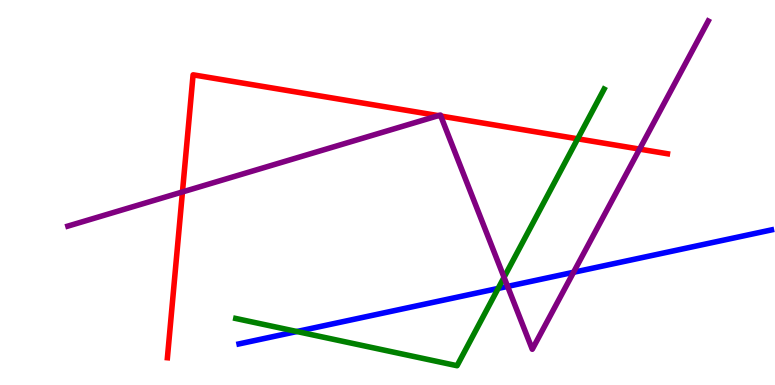[{'lines': ['blue', 'red'], 'intersections': []}, {'lines': ['green', 'red'], 'intersections': [{'x': 7.45, 'y': 6.39}]}, {'lines': ['purple', 'red'], 'intersections': [{'x': 2.35, 'y': 5.01}, {'x': 5.66, 'y': 7.0}, {'x': 5.69, 'y': 6.99}, {'x': 8.25, 'y': 6.13}]}, {'lines': ['blue', 'green'], 'intersections': [{'x': 3.83, 'y': 1.39}, {'x': 6.43, 'y': 2.51}]}, {'lines': ['blue', 'purple'], 'intersections': [{'x': 6.55, 'y': 2.56}, {'x': 7.4, 'y': 2.93}]}, {'lines': ['green', 'purple'], 'intersections': [{'x': 6.5, 'y': 2.8}]}]